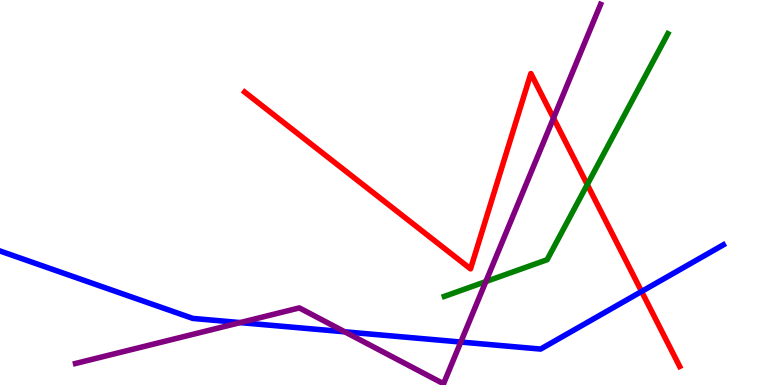[{'lines': ['blue', 'red'], 'intersections': [{'x': 8.28, 'y': 2.43}]}, {'lines': ['green', 'red'], 'intersections': [{'x': 7.58, 'y': 5.21}]}, {'lines': ['purple', 'red'], 'intersections': [{'x': 7.14, 'y': 6.93}]}, {'lines': ['blue', 'green'], 'intersections': []}, {'lines': ['blue', 'purple'], 'intersections': [{'x': 3.1, 'y': 1.62}, {'x': 4.45, 'y': 1.38}, {'x': 5.95, 'y': 1.12}]}, {'lines': ['green', 'purple'], 'intersections': [{'x': 6.27, 'y': 2.69}]}]